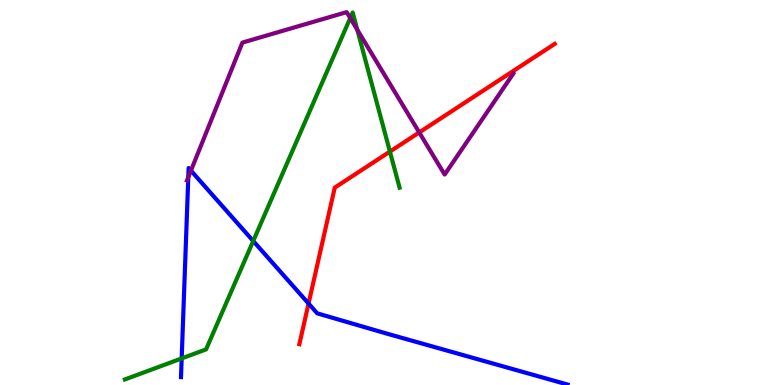[{'lines': ['blue', 'red'], 'intersections': [{'x': 3.98, 'y': 2.12}]}, {'lines': ['green', 'red'], 'intersections': [{'x': 5.03, 'y': 6.06}]}, {'lines': ['purple', 'red'], 'intersections': [{'x': 5.41, 'y': 6.56}]}, {'lines': ['blue', 'green'], 'intersections': [{'x': 2.34, 'y': 0.69}, {'x': 3.27, 'y': 3.74}]}, {'lines': ['blue', 'purple'], 'intersections': [{'x': 2.43, 'y': 5.4}, {'x': 2.46, 'y': 5.57}]}, {'lines': ['green', 'purple'], 'intersections': [{'x': 4.52, 'y': 9.53}, {'x': 4.61, 'y': 9.23}]}]